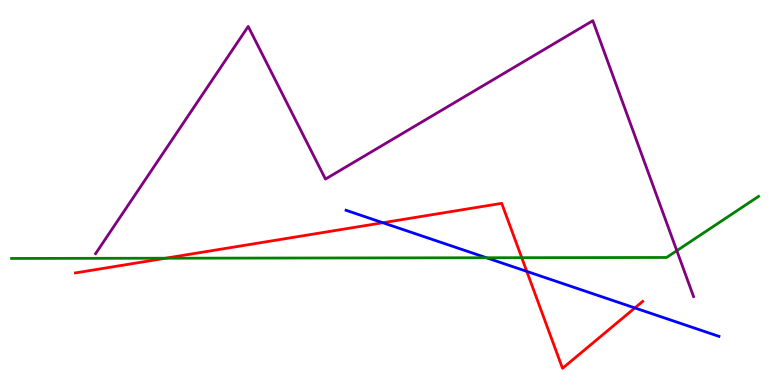[{'lines': ['blue', 'red'], 'intersections': [{'x': 4.94, 'y': 4.21}, {'x': 6.8, 'y': 2.95}, {'x': 8.19, 'y': 2.0}]}, {'lines': ['green', 'red'], 'intersections': [{'x': 2.14, 'y': 3.29}, {'x': 6.73, 'y': 3.31}]}, {'lines': ['purple', 'red'], 'intersections': []}, {'lines': ['blue', 'green'], 'intersections': [{'x': 6.28, 'y': 3.31}]}, {'lines': ['blue', 'purple'], 'intersections': []}, {'lines': ['green', 'purple'], 'intersections': [{'x': 8.73, 'y': 3.49}]}]